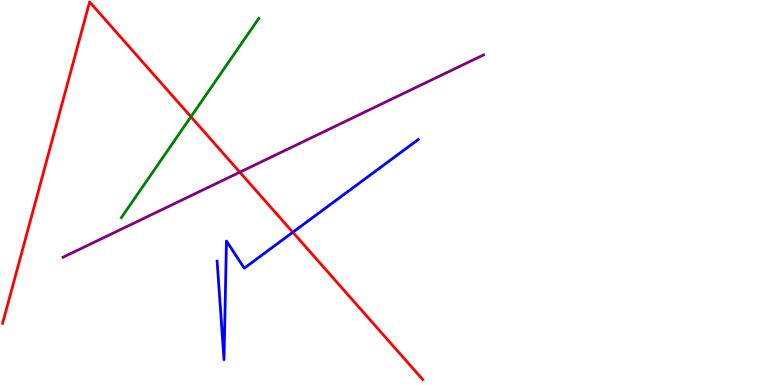[{'lines': ['blue', 'red'], 'intersections': [{'x': 3.78, 'y': 3.97}]}, {'lines': ['green', 'red'], 'intersections': [{'x': 2.46, 'y': 6.97}]}, {'lines': ['purple', 'red'], 'intersections': [{'x': 3.09, 'y': 5.53}]}, {'lines': ['blue', 'green'], 'intersections': []}, {'lines': ['blue', 'purple'], 'intersections': []}, {'lines': ['green', 'purple'], 'intersections': []}]